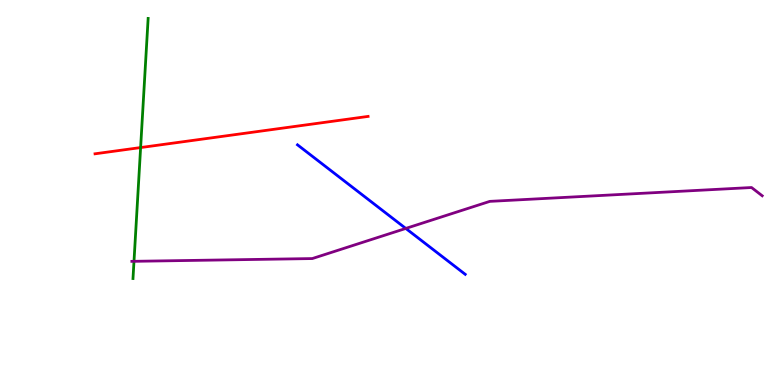[{'lines': ['blue', 'red'], 'intersections': []}, {'lines': ['green', 'red'], 'intersections': [{'x': 1.81, 'y': 6.17}]}, {'lines': ['purple', 'red'], 'intersections': []}, {'lines': ['blue', 'green'], 'intersections': []}, {'lines': ['blue', 'purple'], 'intersections': [{'x': 5.24, 'y': 4.07}]}, {'lines': ['green', 'purple'], 'intersections': [{'x': 1.73, 'y': 3.21}]}]